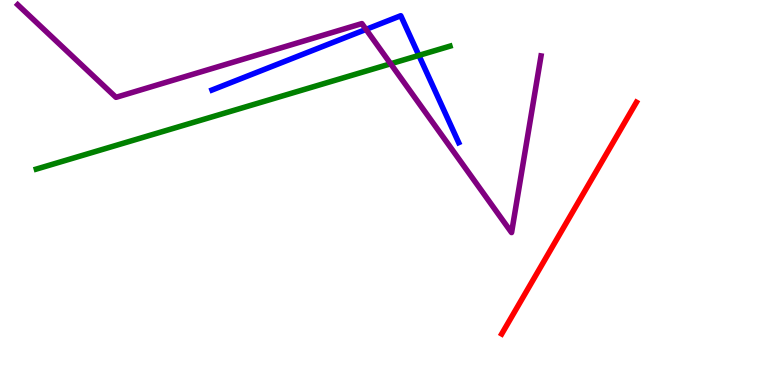[{'lines': ['blue', 'red'], 'intersections': []}, {'lines': ['green', 'red'], 'intersections': []}, {'lines': ['purple', 'red'], 'intersections': []}, {'lines': ['blue', 'green'], 'intersections': [{'x': 5.4, 'y': 8.56}]}, {'lines': ['blue', 'purple'], 'intersections': [{'x': 4.72, 'y': 9.24}]}, {'lines': ['green', 'purple'], 'intersections': [{'x': 5.04, 'y': 8.34}]}]